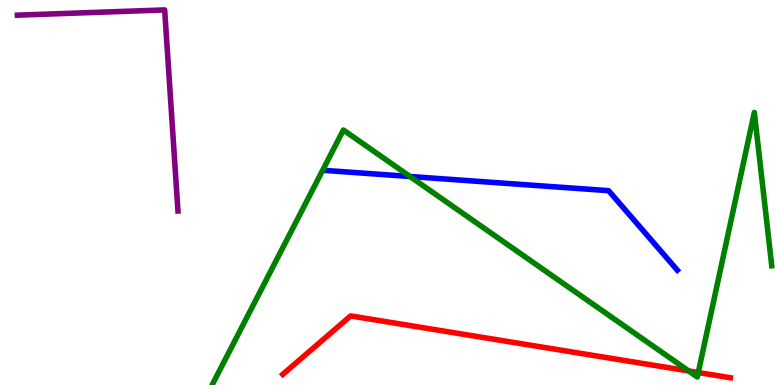[{'lines': ['blue', 'red'], 'intersections': []}, {'lines': ['green', 'red'], 'intersections': [{'x': 8.89, 'y': 0.365}, {'x': 9.01, 'y': 0.324}]}, {'lines': ['purple', 'red'], 'intersections': []}, {'lines': ['blue', 'green'], 'intersections': [{'x': 5.29, 'y': 5.42}]}, {'lines': ['blue', 'purple'], 'intersections': []}, {'lines': ['green', 'purple'], 'intersections': []}]